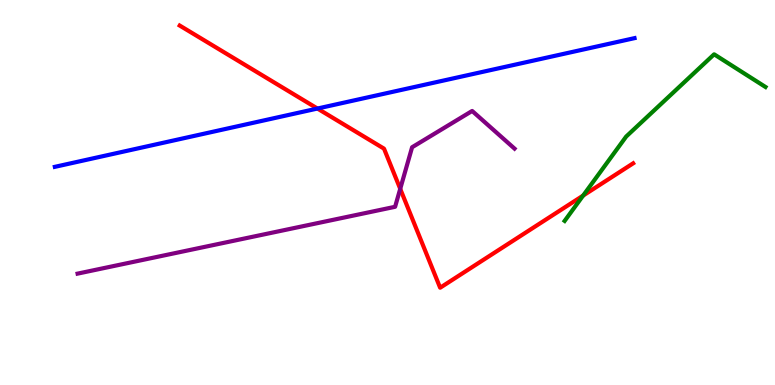[{'lines': ['blue', 'red'], 'intersections': [{'x': 4.1, 'y': 7.18}]}, {'lines': ['green', 'red'], 'intersections': [{'x': 7.52, 'y': 4.92}]}, {'lines': ['purple', 'red'], 'intersections': [{'x': 5.16, 'y': 5.09}]}, {'lines': ['blue', 'green'], 'intersections': []}, {'lines': ['blue', 'purple'], 'intersections': []}, {'lines': ['green', 'purple'], 'intersections': []}]